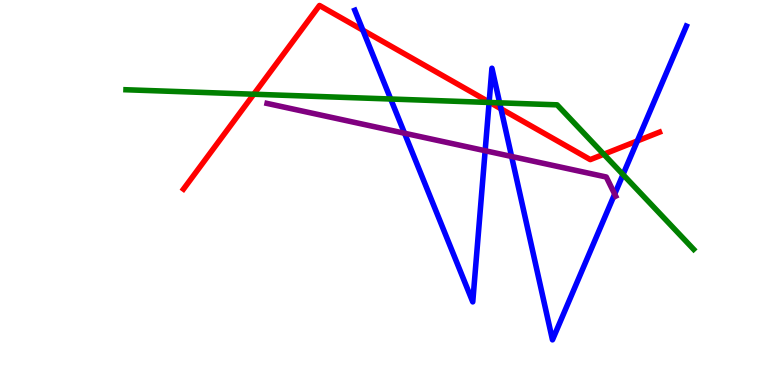[{'lines': ['blue', 'red'], 'intersections': [{'x': 4.68, 'y': 9.22}, {'x': 6.31, 'y': 7.35}, {'x': 6.46, 'y': 7.17}, {'x': 8.22, 'y': 6.34}]}, {'lines': ['green', 'red'], 'intersections': [{'x': 3.27, 'y': 7.55}, {'x': 6.32, 'y': 7.34}, {'x': 7.79, 'y': 5.99}]}, {'lines': ['purple', 'red'], 'intersections': []}, {'lines': ['blue', 'green'], 'intersections': [{'x': 5.04, 'y': 7.43}, {'x': 6.31, 'y': 7.34}, {'x': 6.45, 'y': 7.33}, {'x': 8.04, 'y': 5.47}]}, {'lines': ['blue', 'purple'], 'intersections': [{'x': 5.22, 'y': 6.54}, {'x': 6.26, 'y': 6.08}, {'x': 6.6, 'y': 5.94}, {'x': 7.93, 'y': 4.96}]}, {'lines': ['green', 'purple'], 'intersections': []}]